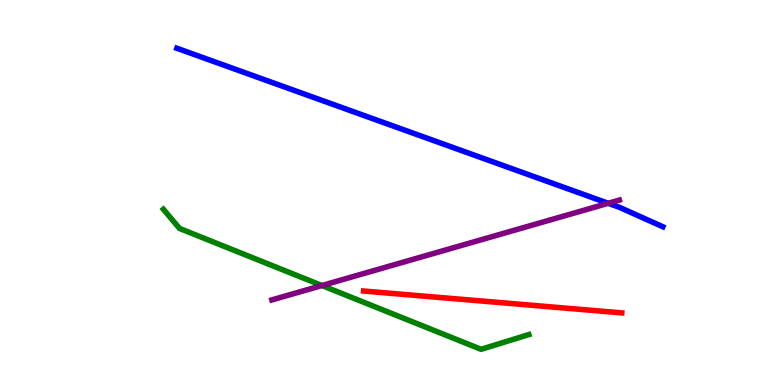[{'lines': ['blue', 'red'], 'intersections': []}, {'lines': ['green', 'red'], 'intersections': []}, {'lines': ['purple', 'red'], 'intersections': []}, {'lines': ['blue', 'green'], 'intersections': []}, {'lines': ['blue', 'purple'], 'intersections': [{'x': 7.85, 'y': 4.72}]}, {'lines': ['green', 'purple'], 'intersections': [{'x': 4.15, 'y': 2.58}]}]